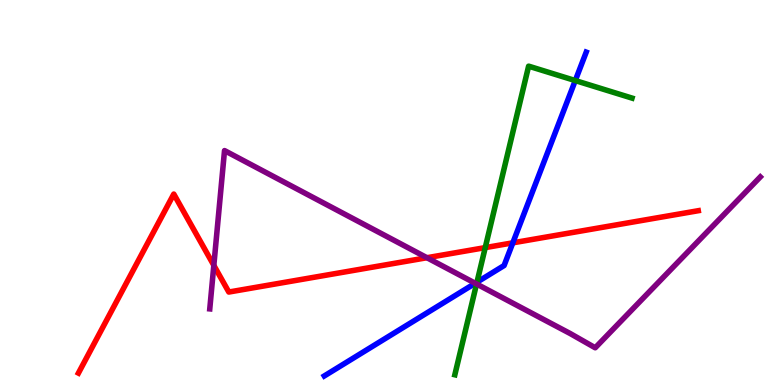[{'lines': ['blue', 'red'], 'intersections': [{'x': 6.62, 'y': 3.69}]}, {'lines': ['green', 'red'], 'intersections': [{'x': 6.26, 'y': 3.57}]}, {'lines': ['purple', 'red'], 'intersections': [{'x': 2.76, 'y': 3.11}, {'x': 5.51, 'y': 3.31}]}, {'lines': ['blue', 'green'], 'intersections': [{'x': 6.15, 'y': 2.67}, {'x': 7.42, 'y': 7.91}]}, {'lines': ['blue', 'purple'], 'intersections': [{'x': 6.13, 'y': 2.64}]}, {'lines': ['green', 'purple'], 'intersections': [{'x': 6.15, 'y': 2.62}]}]